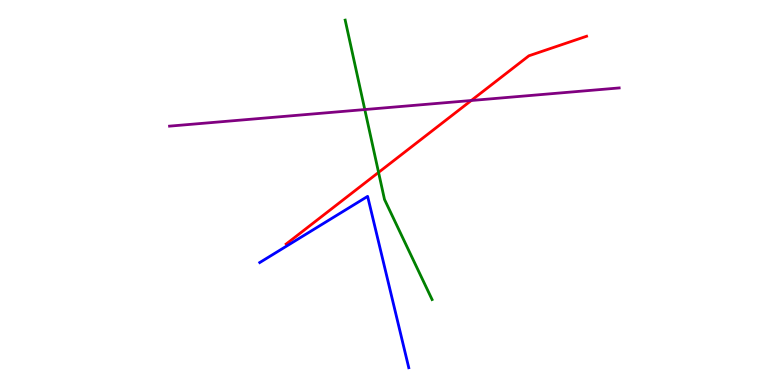[{'lines': ['blue', 'red'], 'intersections': []}, {'lines': ['green', 'red'], 'intersections': [{'x': 4.88, 'y': 5.52}]}, {'lines': ['purple', 'red'], 'intersections': [{'x': 6.08, 'y': 7.39}]}, {'lines': ['blue', 'green'], 'intersections': []}, {'lines': ['blue', 'purple'], 'intersections': []}, {'lines': ['green', 'purple'], 'intersections': [{'x': 4.71, 'y': 7.15}]}]